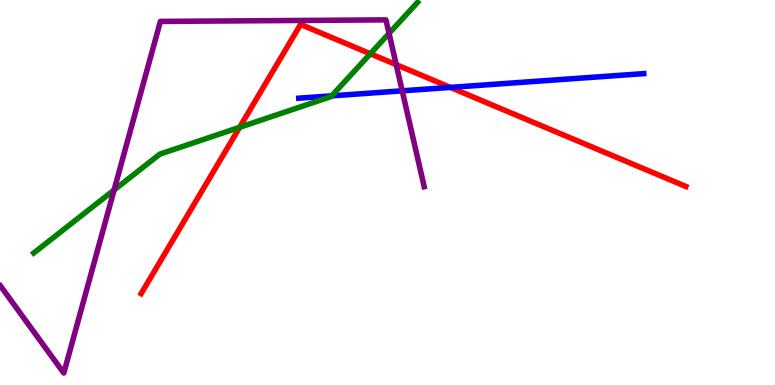[{'lines': ['blue', 'red'], 'intersections': [{'x': 5.81, 'y': 7.73}]}, {'lines': ['green', 'red'], 'intersections': [{'x': 3.09, 'y': 6.69}, {'x': 4.78, 'y': 8.6}]}, {'lines': ['purple', 'red'], 'intersections': [{'x': 5.11, 'y': 8.32}]}, {'lines': ['blue', 'green'], 'intersections': [{'x': 4.28, 'y': 7.51}]}, {'lines': ['blue', 'purple'], 'intersections': [{'x': 5.19, 'y': 7.64}]}, {'lines': ['green', 'purple'], 'intersections': [{'x': 1.47, 'y': 5.06}, {'x': 5.02, 'y': 9.13}]}]